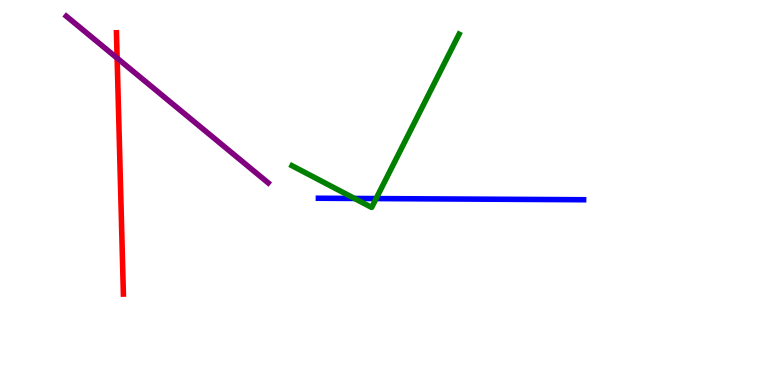[{'lines': ['blue', 'red'], 'intersections': []}, {'lines': ['green', 'red'], 'intersections': []}, {'lines': ['purple', 'red'], 'intersections': [{'x': 1.51, 'y': 8.49}]}, {'lines': ['blue', 'green'], 'intersections': [{'x': 4.57, 'y': 4.85}, {'x': 4.85, 'y': 4.84}]}, {'lines': ['blue', 'purple'], 'intersections': []}, {'lines': ['green', 'purple'], 'intersections': []}]